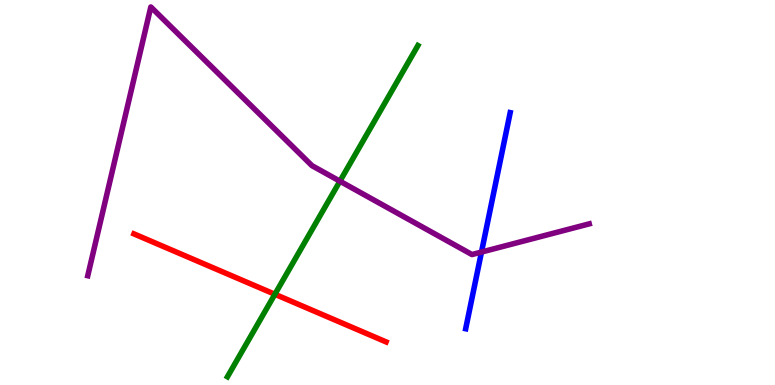[{'lines': ['blue', 'red'], 'intersections': []}, {'lines': ['green', 'red'], 'intersections': [{'x': 3.55, 'y': 2.36}]}, {'lines': ['purple', 'red'], 'intersections': []}, {'lines': ['blue', 'green'], 'intersections': []}, {'lines': ['blue', 'purple'], 'intersections': [{'x': 6.21, 'y': 3.45}]}, {'lines': ['green', 'purple'], 'intersections': [{'x': 4.39, 'y': 5.29}]}]